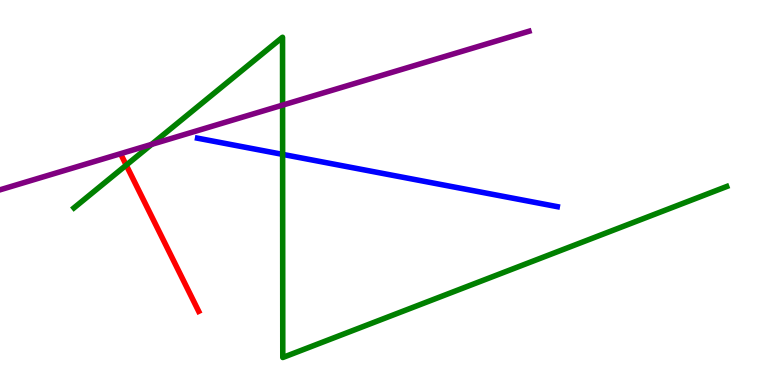[{'lines': ['blue', 'red'], 'intersections': []}, {'lines': ['green', 'red'], 'intersections': [{'x': 1.63, 'y': 5.71}]}, {'lines': ['purple', 'red'], 'intersections': []}, {'lines': ['blue', 'green'], 'intersections': [{'x': 3.65, 'y': 5.99}]}, {'lines': ['blue', 'purple'], 'intersections': []}, {'lines': ['green', 'purple'], 'intersections': [{'x': 1.96, 'y': 6.25}, {'x': 3.65, 'y': 7.27}]}]